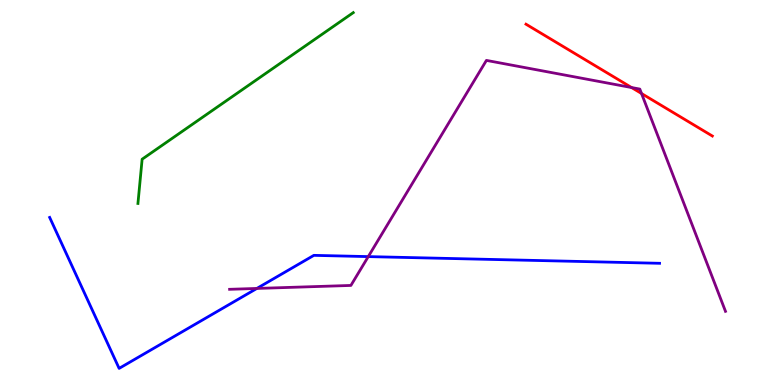[{'lines': ['blue', 'red'], 'intersections': []}, {'lines': ['green', 'red'], 'intersections': []}, {'lines': ['purple', 'red'], 'intersections': [{'x': 8.15, 'y': 7.73}, {'x': 8.28, 'y': 7.57}]}, {'lines': ['blue', 'green'], 'intersections': []}, {'lines': ['blue', 'purple'], 'intersections': [{'x': 3.31, 'y': 2.51}, {'x': 4.75, 'y': 3.33}]}, {'lines': ['green', 'purple'], 'intersections': []}]